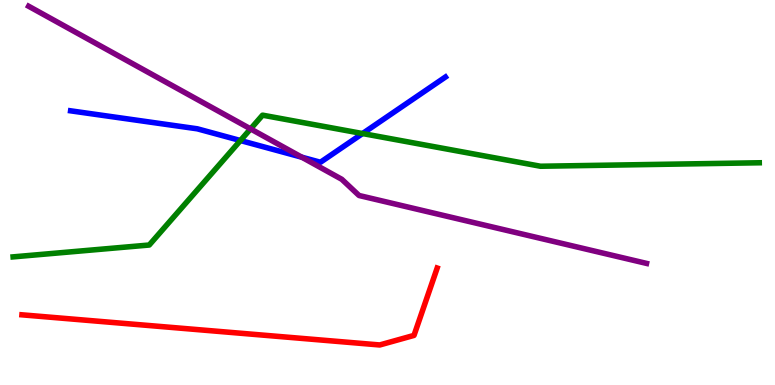[{'lines': ['blue', 'red'], 'intersections': []}, {'lines': ['green', 'red'], 'intersections': []}, {'lines': ['purple', 'red'], 'intersections': []}, {'lines': ['blue', 'green'], 'intersections': [{'x': 3.1, 'y': 6.35}, {'x': 4.68, 'y': 6.53}]}, {'lines': ['blue', 'purple'], 'intersections': [{'x': 3.89, 'y': 5.92}]}, {'lines': ['green', 'purple'], 'intersections': [{'x': 3.23, 'y': 6.65}]}]